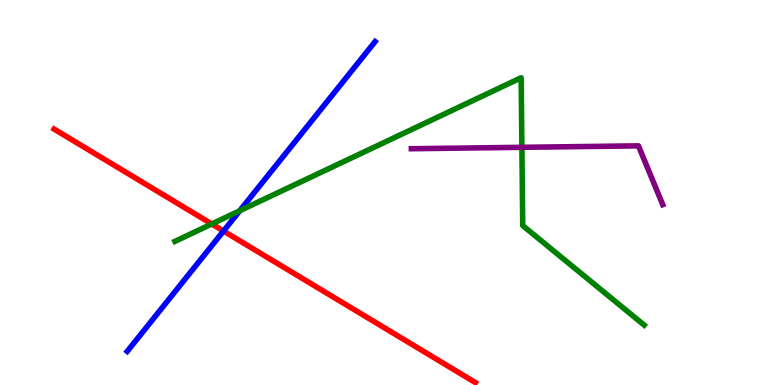[{'lines': ['blue', 'red'], 'intersections': [{'x': 2.88, 'y': 4.0}]}, {'lines': ['green', 'red'], 'intersections': [{'x': 2.73, 'y': 4.18}]}, {'lines': ['purple', 'red'], 'intersections': []}, {'lines': ['blue', 'green'], 'intersections': [{'x': 3.09, 'y': 4.53}]}, {'lines': ['blue', 'purple'], 'intersections': []}, {'lines': ['green', 'purple'], 'intersections': [{'x': 6.73, 'y': 6.17}]}]